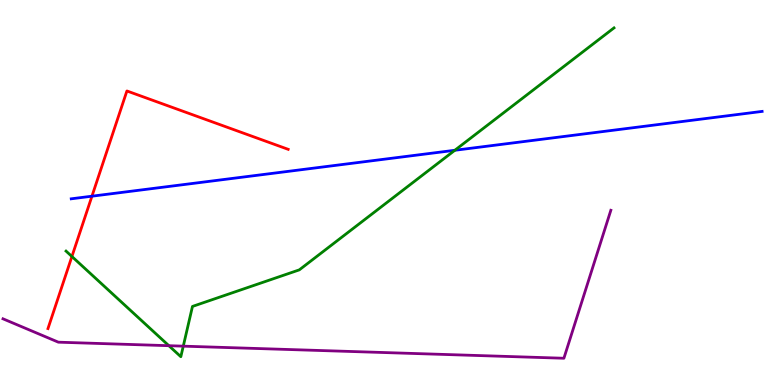[{'lines': ['blue', 'red'], 'intersections': [{'x': 1.19, 'y': 4.9}]}, {'lines': ['green', 'red'], 'intersections': [{'x': 0.928, 'y': 3.34}]}, {'lines': ['purple', 'red'], 'intersections': []}, {'lines': ['blue', 'green'], 'intersections': [{'x': 5.87, 'y': 6.1}]}, {'lines': ['blue', 'purple'], 'intersections': []}, {'lines': ['green', 'purple'], 'intersections': [{'x': 2.18, 'y': 1.02}, {'x': 2.36, 'y': 1.01}]}]